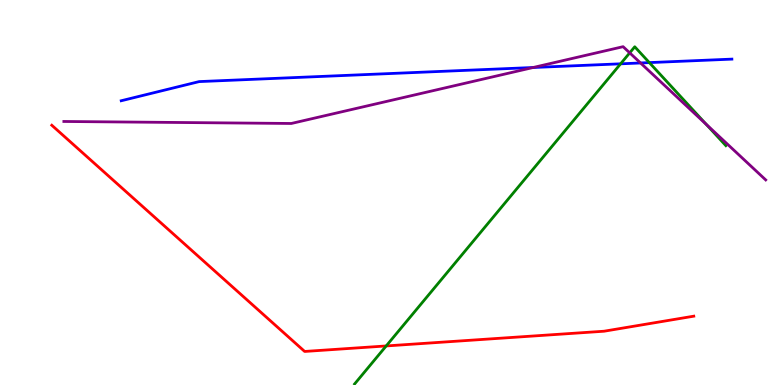[{'lines': ['blue', 'red'], 'intersections': []}, {'lines': ['green', 'red'], 'intersections': [{'x': 4.98, 'y': 1.01}]}, {'lines': ['purple', 'red'], 'intersections': []}, {'lines': ['blue', 'green'], 'intersections': [{'x': 8.01, 'y': 8.34}, {'x': 8.38, 'y': 8.37}]}, {'lines': ['blue', 'purple'], 'intersections': [{'x': 6.88, 'y': 8.25}, {'x': 8.27, 'y': 8.36}]}, {'lines': ['green', 'purple'], 'intersections': [{'x': 8.13, 'y': 8.63}, {'x': 9.11, 'y': 6.77}]}]